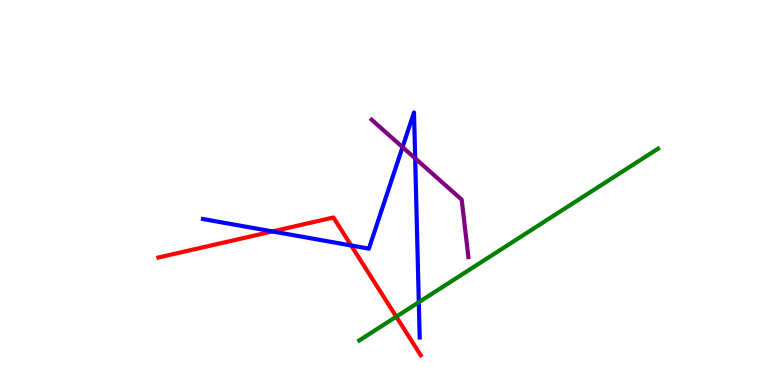[{'lines': ['blue', 'red'], 'intersections': [{'x': 3.52, 'y': 3.99}, {'x': 4.53, 'y': 3.62}]}, {'lines': ['green', 'red'], 'intersections': [{'x': 5.11, 'y': 1.77}]}, {'lines': ['purple', 'red'], 'intersections': []}, {'lines': ['blue', 'green'], 'intersections': [{'x': 5.4, 'y': 2.15}]}, {'lines': ['blue', 'purple'], 'intersections': [{'x': 5.19, 'y': 6.18}, {'x': 5.36, 'y': 5.89}]}, {'lines': ['green', 'purple'], 'intersections': []}]